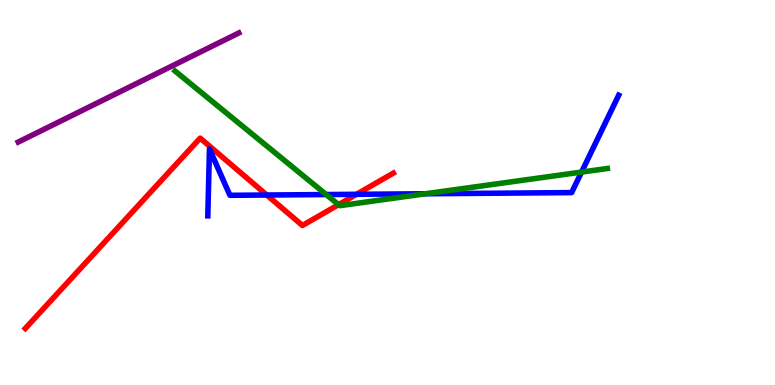[{'lines': ['blue', 'red'], 'intersections': [{'x': 3.44, 'y': 4.93}, {'x': 4.6, 'y': 4.95}]}, {'lines': ['green', 'red'], 'intersections': [{'x': 4.37, 'y': 4.68}]}, {'lines': ['purple', 'red'], 'intersections': []}, {'lines': ['blue', 'green'], 'intersections': [{'x': 4.21, 'y': 4.95}, {'x': 5.49, 'y': 4.97}, {'x': 7.5, 'y': 5.53}]}, {'lines': ['blue', 'purple'], 'intersections': []}, {'lines': ['green', 'purple'], 'intersections': []}]